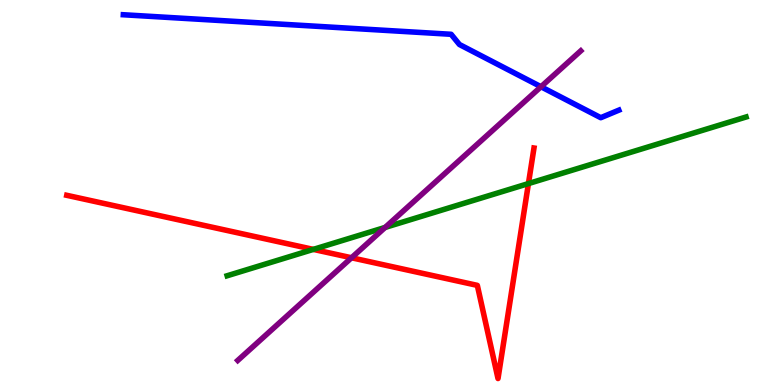[{'lines': ['blue', 'red'], 'intersections': []}, {'lines': ['green', 'red'], 'intersections': [{'x': 4.04, 'y': 3.52}, {'x': 6.82, 'y': 5.23}]}, {'lines': ['purple', 'red'], 'intersections': [{'x': 4.54, 'y': 3.3}]}, {'lines': ['blue', 'green'], 'intersections': []}, {'lines': ['blue', 'purple'], 'intersections': [{'x': 6.98, 'y': 7.75}]}, {'lines': ['green', 'purple'], 'intersections': [{'x': 4.97, 'y': 4.09}]}]